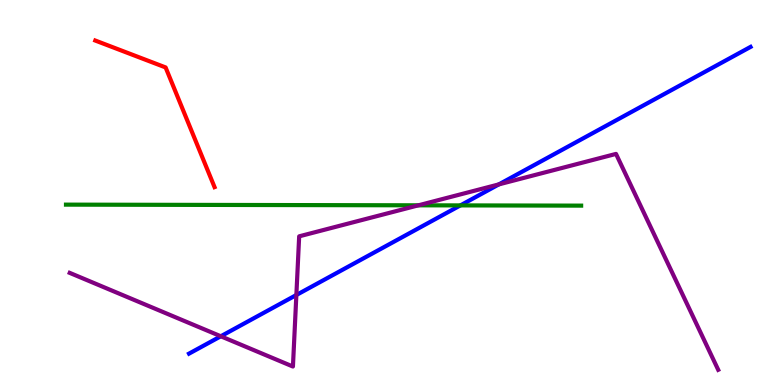[{'lines': ['blue', 'red'], 'intersections': []}, {'lines': ['green', 'red'], 'intersections': []}, {'lines': ['purple', 'red'], 'intersections': []}, {'lines': ['blue', 'green'], 'intersections': [{'x': 5.94, 'y': 4.67}]}, {'lines': ['blue', 'purple'], 'intersections': [{'x': 2.85, 'y': 1.27}, {'x': 3.82, 'y': 2.34}, {'x': 6.44, 'y': 5.21}]}, {'lines': ['green', 'purple'], 'intersections': [{'x': 5.4, 'y': 4.67}]}]